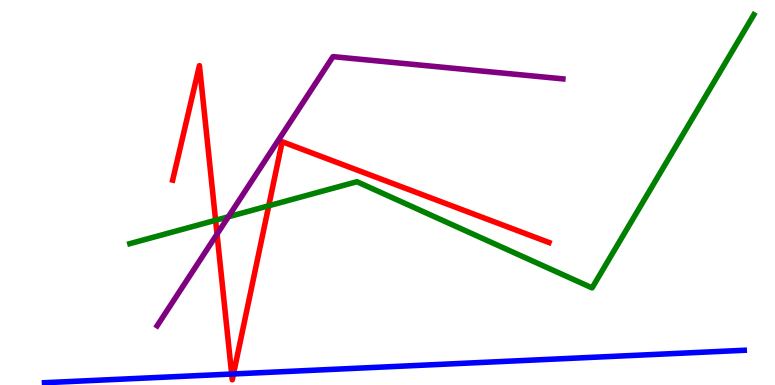[{'lines': ['blue', 'red'], 'intersections': [{'x': 2.99, 'y': 0.285}, {'x': 3.01, 'y': 0.287}]}, {'lines': ['green', 'red'], 'intersections': [{'x': 2.78, 'y': 4.28}, {'x': 3.47, 'y': 4.66}]}, {'lines': ['purple', 'red'], 'intersections': [{'x': 2.8, 'y': 3.92}]}, {'lines': ['blue', 'green'], 'intersections': []}, {'lines': ['blue', 'purple'], 'intersections': []}, {'lines': ['green', 'purple'], 'intersections': [{'x': 2.95, 'y': 4.37}]}]